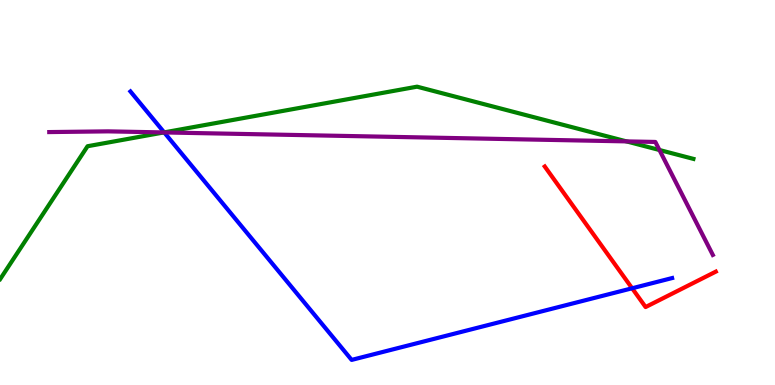[{'lines': ['blue', 'red'], 'intersections': [{'x': 8.16, 'y': 2.51}]}, {'lines': ['green', 'red'], 'intersections': []}, {'lines': ['purple', 'red'], 'intersections': []}, {'lines': ['blue', 'green'], 'intersections': [{'x': 2.12, 'y': 6.56}]}, {'lines': ['blue', 'purple'], 'intersections': [{'x': 2.12, 'y': 6.56}]}, {'lines': ['green', 'purple'], 'intersections': [{'x': 2.11, 'y': 6.56}, {'x': 8.08, 'y': 6.33}, {'x': 8.51, 'y': 6.1}]}]